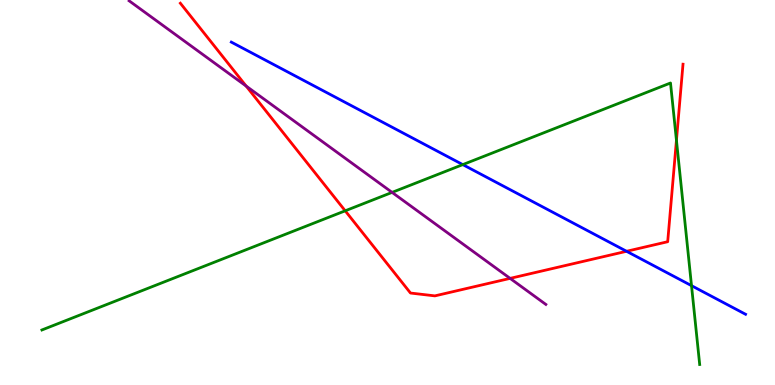[{'lines': ['blue', 'red'], 'intersections': [{'x': 8.08, 'y': 3.47}]}, {'lines': ['green', 'red'], 'intersections': [{'x': 4.45, 'y': 4.52}, {'x': 8.73, 'y': 6.36}]}, {'lines': ['purple', 'red'], 'intersections': [{'x': 3.18, 'y': 7.76}, {'x': 6.58, 'y': 2.77}]}, {'lines': ['blue', 'green'], 'intersections': [{'x': 5.97, 'y': 5.72}, {'x': 8.92, 'y': 2.58}]}, {'lines': ['blue', 'purple'], 'intersections': []}, {'lines': ['green', 'purple'], 'intersections': [{'x': 5.06, 'y': 5.0}]}]